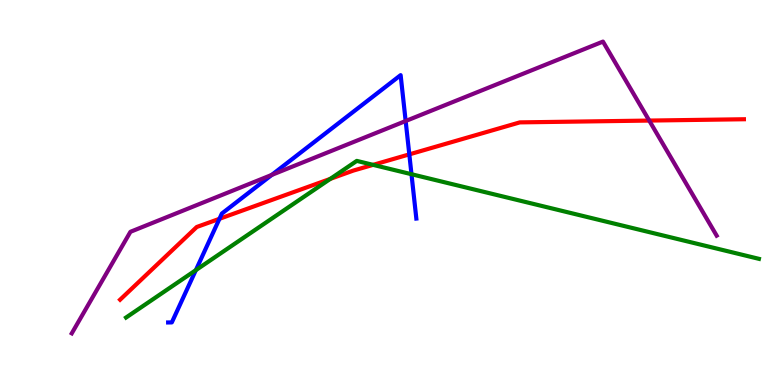[{'lines': ['blue', 'red'], 'intersections': [{'x': 2.83, 'y': 4.32}, {'x': 5.28, 'y': 5.99}]}, {'lines': ['green', 'red'], 'intersections': [{'x': 4.26, 'y': 5.35}, {'x': 4.81, 'y': 5.72}]}, {'lines': ['purple', 'red'], 'intersections': [{'x': 8.38, 'y': 6.87}]}, {'lines': ['blue', 'green'], 'intersections': [{'x': 2.53, 'y': 2.98}, {'x': 5.31, 'y': 5.47}]}, {'lines': ['blue', 'purple'], 'intersections': [{'x': 3.51, 'y': 5.46}, {'x': 5.23, 'y': 6.86}]}, {'lines': ['green', 'purple'], 'intersections': []}]